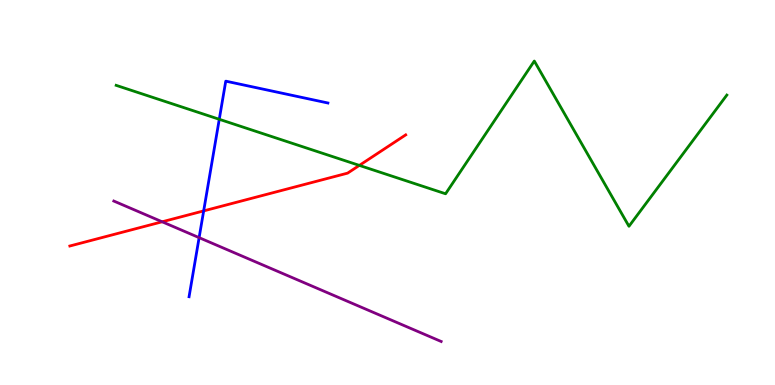[{'lines': ['blue', 'red'], 'intersections': [{'x': 2.63, 'y': 4.52}]}, {'lines': ['green', 'red'], 'intersections': [{'x': 4.64, 'y': 5.7}]}, {'lines': ['purple', 'red'], 'intersections': [{'x': 2.09, 'y': 4.24}]}, {'lines': ['blue', 'green'], 'intersections': [{'x': 2.83, 'y': 6.9}]}, {'lines': ['blue', 'purple'], 'intersections': [{'x': 2.57, 'y': 3.83}]}, {'lines': ['green', 'purple'], 'intersections': []}]